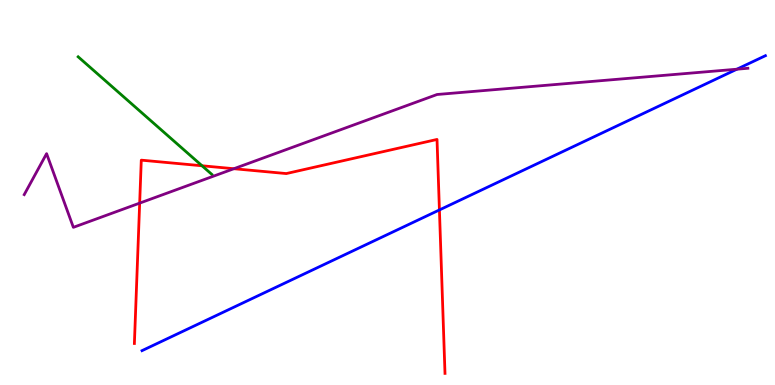[{'lines': ['blue', 'red'], 'intersections': [{'x': 5.67, 'y': 4.55}]}, {'lines': ['green', 'red'], 'intersections': [{'x': 2.61, 'y': 5.69}]}, {'lines': ['purple', 'red'], 'intersections': [{'x': 1.8, 'y': 4.72}, {'x': 3.02, 'y': 5.62}]}, {'lines': ['blue', 'green'], 'intersections': []}, {'lines': ['blue', 'purple'], 'intersections': [{'x': 9.51, 'y': 8.2}]}, {'lines': ['green', 'purple'], 'intersections': []}]